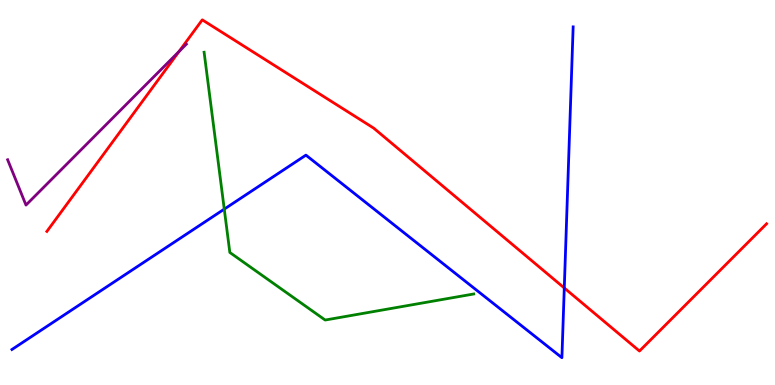[{'lines': ['blue', 'red'], 'intersections': [{'x': 7.28, 'y': 2.52}]}, {'lines': ['green', 'red'], 'intersections': []}, {'lines': ['purple', 'red'], 'intersections': [{'x': 2.31, 'y': 8.66}]}, {'lines': ['blue', 'green'], 'intersections': [{'x': 2.89, 'y': 4.57}]}, {'lines': ['blue', 'purple'], 'intersections': []}, {'lines': ['green', 'purple'], 'intersections': []}]